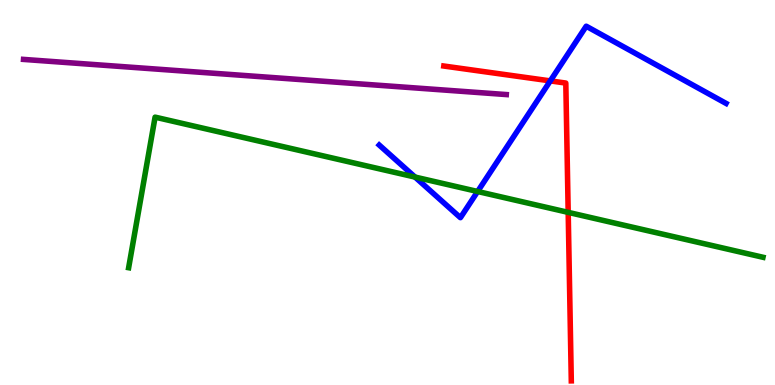[{'lines': ['blue', 'red'], 'intersections': [{'x': 7.1, 'y': 7.9}]}, {'lines': ['green', 'red'], 'intersections': [{'x': 7.33, 'y': 4.48}]}, {'lines': ['purple', 'red'], 'intersections': []}, {'lines': ['blue', 'green'], 'intersections': [{'x': 5.36, 'y': 5.4}, {'x': 6.16, 'y': 5.03}]}, {'lines': ['blue', 'purple'], 'intersections': []}, {'lines': ['green', 'purple'], 'intersections': []}]